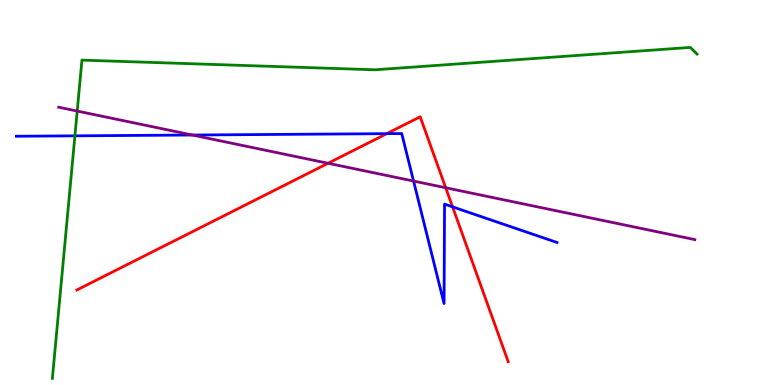[{'lines': ['blue', 'red'], 'intersections': [{'x': 4.99, 'y': 6.53}, {'x': 5.84, 'y': 4.63}]}, {'lines': ['green', 'red'], 'intersections': []}, {'lines': ['purple', 'red'], 'intersections': [{'x': 4.23, 'y': 5.76}, {'x': 5.75, 'y': 5.12}]}, {'lines': ['blue', 'green'], 'intersections': [{'x': 0.967, 'y': 6.47}]}, {'lines': ['blue', 'purple'], 'intersections': [{'x': 2.48, 'y': 6.49}, {'x': 5.34, 'y': 5.3}]}, {'lines': ['green', 'purple'], 'intersections': [{'x': 0.996, 'y': 7.12}]}]